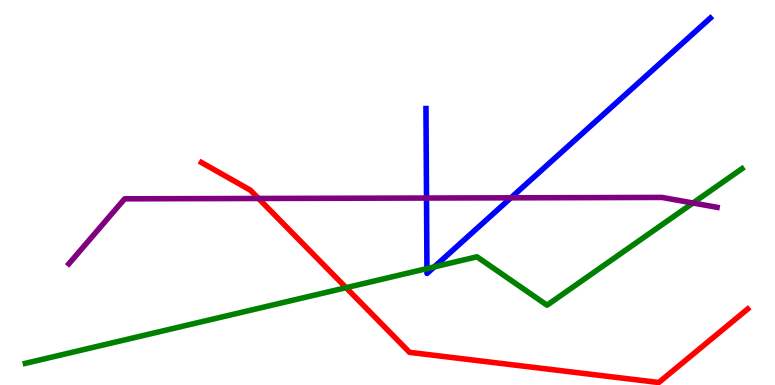[{'lines': ['blue', 'red'], 'intersections': []}, {'lines': ['green', 'red'], 'intersections': [{'x': 4.47, 'y': 2.53}]}, {'lines': ['purple', 'red'], 'intersections': [{'x': 3.34, 'y': 4.84}]}, {'lines': ['blue', 'green'], 'intersections': [{'x': 5.51, 'y': 3.02}, {'x': 5.6, 'y': 3.07}]}, {'lines': ['blue', 'purple'], 'intersections': [{'x': 5.5, 'y': 4.86}, {'x': 6.59, 'y': 4.86}]}, {'lines': ['green', 'purple'], 'intersections': [{'x': 8.94, 'y': 4.73}]}]